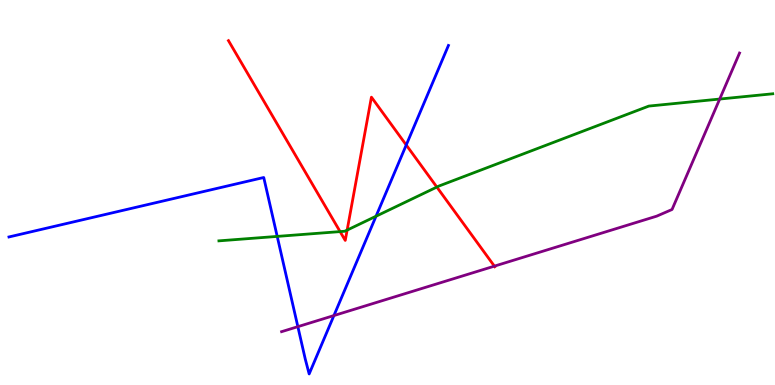[{'lines': ['blue', 'red'], 'intersections': [{'x': 5.24, 'y': 6.23}]}, {'lines': ['green', 'red'], 'intersections': [{'x': 4.39, 'y': 3.98}, {'x': 4.48, 'y': 4.02}, {'x': 5.64, 'y': 5.14}]}, {'lines': ['purple', 'red'], 'intersections': [{'x': 6.38, 'y': 3.09}]}, {'lines': ['blue', 'green'], 'intersections': [{'x': 3.58, 'y': 3.86}, {'x': 4.85, 'y': 4.38}]}, {'lines': ['blue', 'purple'], 'intersections': [{'x': 3.84, 'y': 1.52}, {'x': 4.31, 'y': 1.8}]}, {'lines': ['green', 'purple'], 'intersections': [{'x': 9.29, 'y': 7.43}]}]